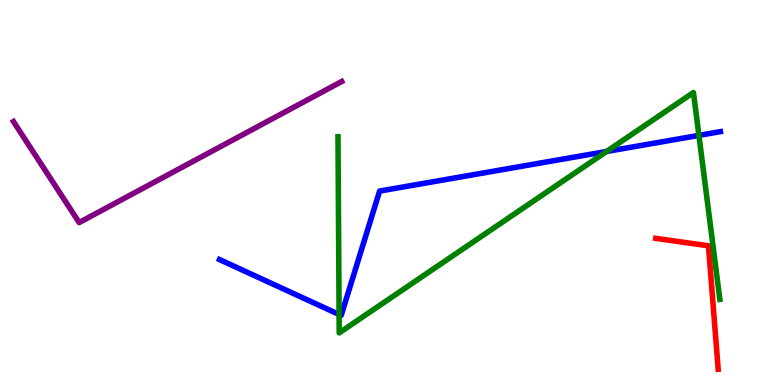[{'lines': ['blue', 'red'], 'intersections': []}, {'lines': ['green', 'red'], 'intersections': []}, {'lines': ['purple', 'red'], 'intersections': []}, {'lines': ['blue', 'green'], 'intersections': [{'x': 4.38, 'y': 1.83}, {'x': 7.83, 'y': 6.07}, {'x': 9.02, 'y': 6.48}]}, {'lines': ['blue', 'purple'], 'intersections': []}, {'lines': ['green', 'purple'], 'intersections': []}]